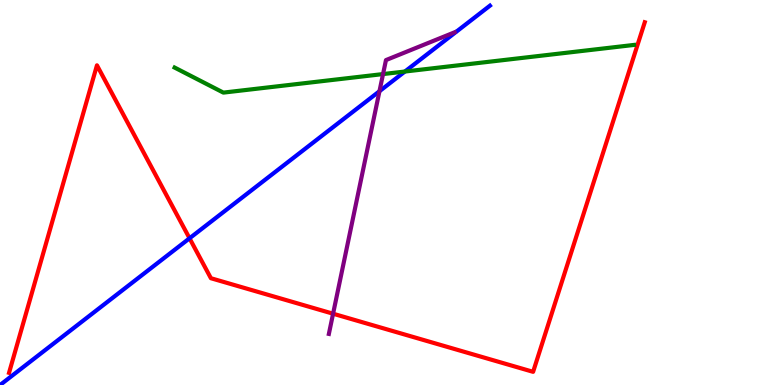[{'lines': ['blue', 'red'], 'intersections': [{'x': 2.45, 'y': 3.81}]}, {'lines': ['green', 'red'], 'intersections': []}, {'lines': ['purple', 'red'], 'intersections': [{'x': 4.3, 'y': 1.85}]}, {'lines': ['blue', 'green'], 'intersections': [{'x': 5.22, 'y': 8.14}]}, {'lines': ['blue', 'purple'], 'intersections': [{'x': 4.9, 'y': 7.63}]}, {'lines': ['green', 'purple'], 'intersections': [{'x': 4.94, 'y': 8.08}]}]